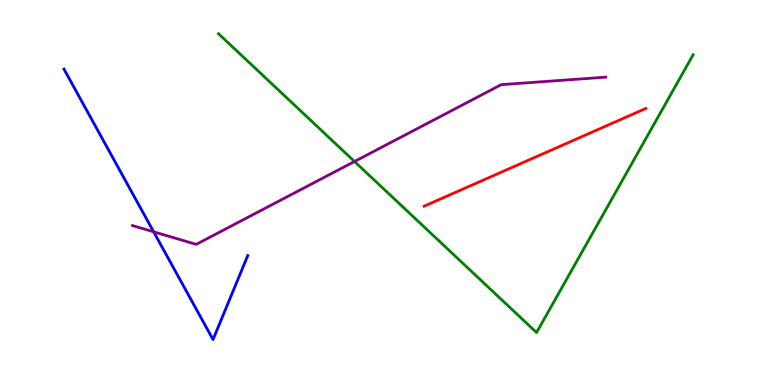[{'lines': ['blue', 'red'], 'intersections': []}, {'lines': ['green', 'red'], 'intersections': []}, {'lines': ['purple', 'red'], 'intersections': []}, {'lines': ['blue', 'green'], 'intersections': []}, {'lines': ['blue', 'purple'], 'intersections': [{'x': 1.98, 'y': 3.98}]}, {'lines': ['green', 'purple'], 'intersections': [{'x': 4.57, 'y': 5.81}]}]